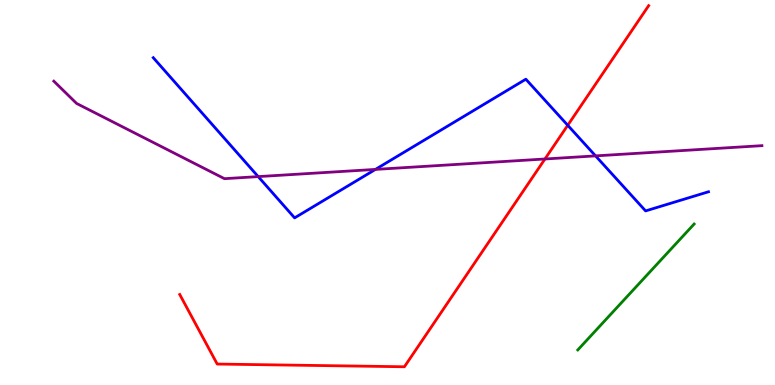[{'lines': ['blue', 'red'], 'intersections': [{'x': 7.33, 'y': 6.75}]}, {'lines': ['green', 'red'], 'intersections': []}, {'lines': ['purple', 'red'], 'intersections': [{'x': 7.03, 'y': 5.87}]}, {'lines': ['blue', 'green'], 'intersections': []}, {'lines': ['blue', 'purple'], 'intersections': [{'x': 3.33, 'y': 5.41}, {'x': 4.84, 'y': 5.6}, {'x': 7.68, 'y': 5.95}]}, {'lines': ['green', 'purple'], 'intersections': []}]